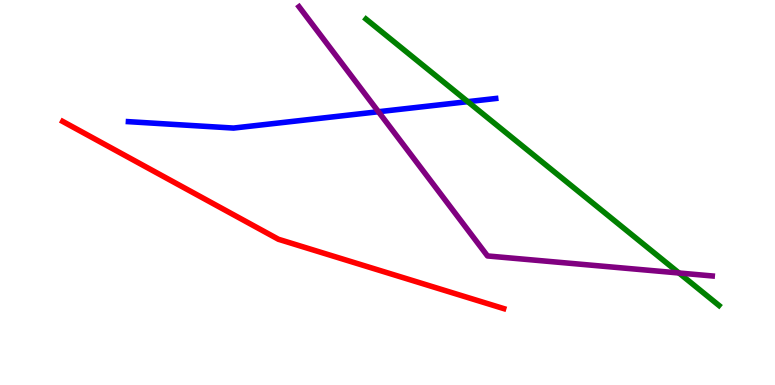[{'lines': ['blue', 'red'], 'intersections': []}, {'lines': ['green', 'red'], 'intersections': []}, {'lines': ['purple', 'red'], 'intersections': []}, {'lines': ['blue', 'green'], 'intersections': [{'x': 6.04, 'y': 7.36}]}, {'lines': ['blue', 'purple'], 'intersections': [{'x': 4.88, 'y': 7.1}]}, {'lines': ['green', 'purple'], 'intersections': [{'x': 8.76, 'y': 2.91}]}]